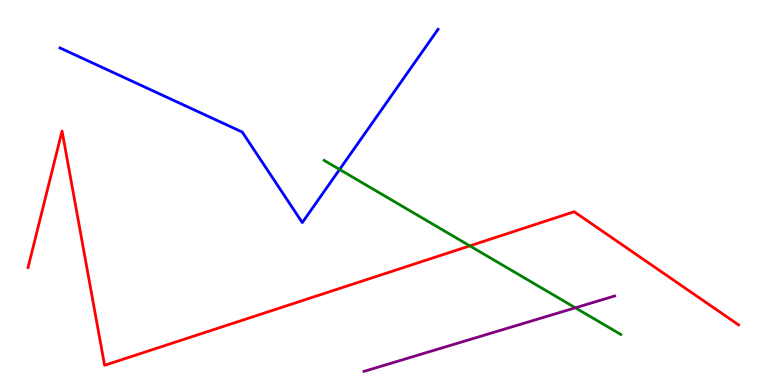[{'lines': ['blue', 'red'], 'intersections': []}, {'lines': ['green', 'red'], 'intersections': [{'x': 6.06, 'y': 3.61}]}, {'lines': ['purple', 'red'], 'intersections': []}, {'lines': ['blue', 'green'], 'intersections': [{'x': 4.38, 'y': 5.6}]}, {'lines': ['blue', 'purple'], 'intersections': []}, {'lines': ['green', 'purple'], 'intersections': [{'x': 7.42, 'y': 2.01}]}]